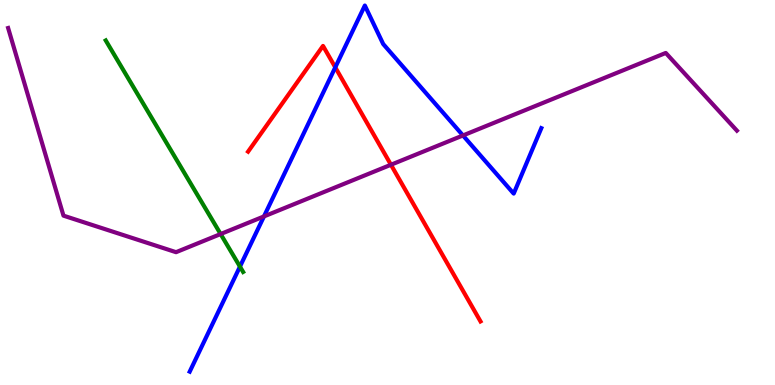[{'lines': ['blue', 'red'], 'intersections': [{'x': 4.33, 'y': 8.25}]}, {'lines': ['green', 'red'], 'intersections': []}, {'lines': ['purple', 'red'], 'intersections': [{'x': 5.04, 'y': 5.72}]}, {'lines': ['blue', 'green'], 'intersections': [{'x': 3.1, 'y': 3.08}]}, {'lines': ['blue', 'purple'], 'intersections': [{'x': 3.41, 'y': 4.38}, {'x': 5.97, 'y': 6.48}]}, {'lines': ['green', 'purple'], 'intersections': [{'x': 2.85, 'y': 3.92}]}]